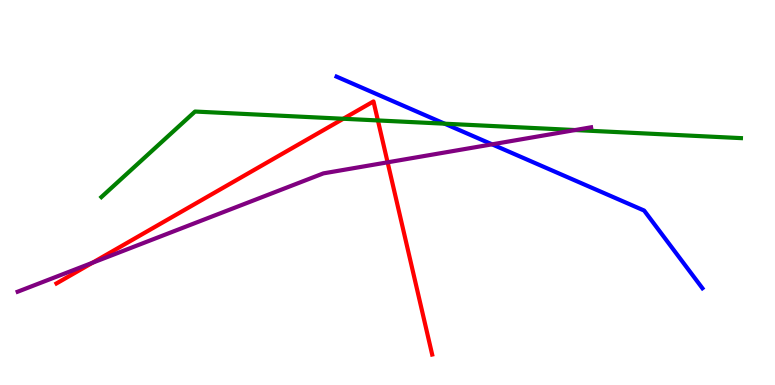[{'lines': ['blue', 'red'], 'intersections': []}, {'lines': ['green', 'red'], 'intersections': [{'x': 4.43, 'y': 6.92}, {'x': 4.88, 'y': 6.87}]}, {'lines': ['purple', 'red'], 'intersections': [{'x': 1.19, 'y': 3.17}, {'x': 5.0, 'y': 5.78}]}, {'lines': ['blue', 'green'], 'intersections': [{'x': 5.74, 'y': 6.79}]}, {'lines': ['blue', 'purple'], 'intersections': [{'x': 6.35, 'y': 6.25}]}, {'lines': ['green', 'purple'], 'intersections': [{'x': 7.42, 'y': 6.62}]}]